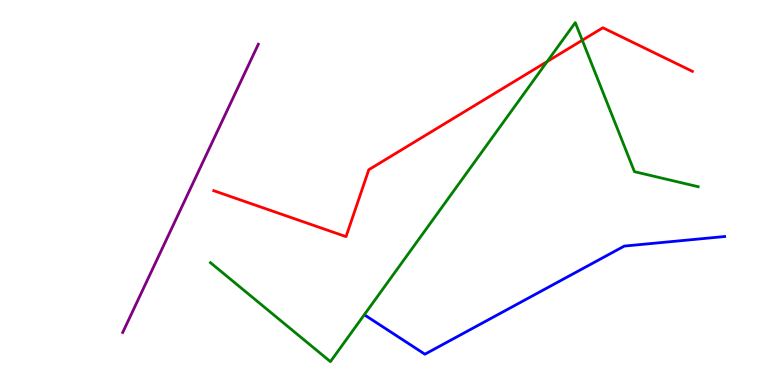[{'lines': ['blue', 'red'], 'intersections': []}, {'lines': ['green', 'red'], 'intersections': [{'x': 7.06, 'y': 8.4}, {'x': 7.51, 'y': 8.95}]}, {'lines': ['purple', 'red'], 'intersections': []}, {'lines': ['blue', 'green'], 'intersections': []}, {'lines': ['blue', 'purple'], 'intersections': []}, {'lines': ['green', 'purple'], 'intersections': []}]